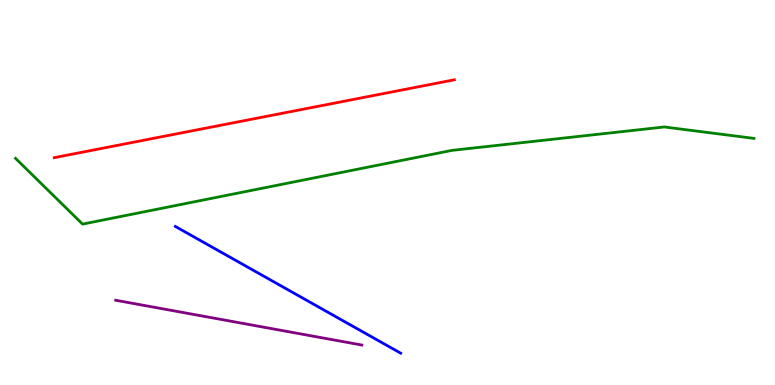[{'lines': ['blue', 'red'], 'intersections': []}, {'lines': ['green', 'red'], 'intersections': []}, {'lines': ['purple', 'red'], 'intersections': []}, {'lines': ['blue', 'green'], 'intersections': []}, {'lines': ['blue', 'purple'], 'intersections': []}, {'lines': ['green', 'purple'], 'intersections': []}]